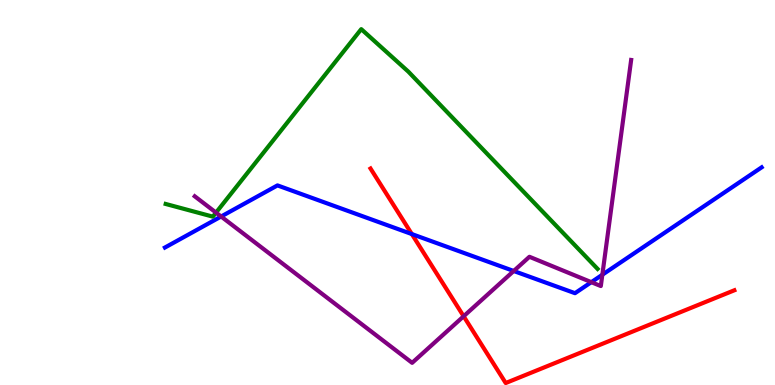[{'lines': ['blue', 'red'], 'intersections': [{'x': 5.31, 'y': 3.92}]}, {'lines': ['green', 'red'], 'intersections': []}, {'lines': ['purple', 'red'], 'intersections': [{'x': 5.98, 'y': 1.79}]}, {'lines': ['blue', 'green'], 'intersections': []}, {'lines': ['blue', 'purple'], 'intersections': [{'x': 2.85, 'y': 4.38}, {'x': 6.63, 'y': 2.96}, {'x': 7.63, 'y': 2.67}, {'x': 7.77, 'y': 2.86}]}, {'lines': ['green', 'purple'], 'intersections': [{'x': 2.79, 'y': 4.48}]}]